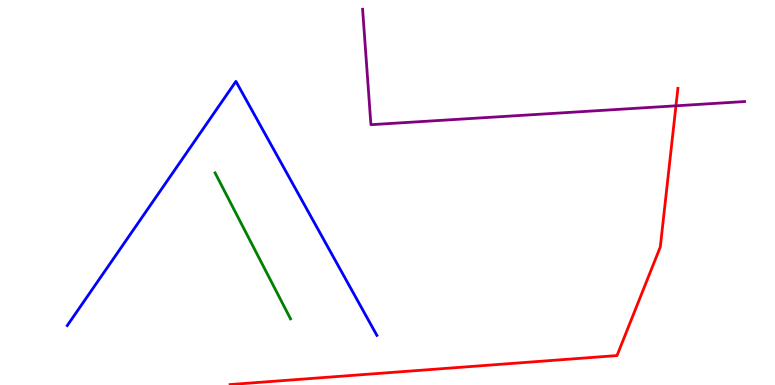[{'lines': ['blue', 'red'], 'intersections': []}, {'lines': ['green', 'red'], 'intersections': []}, {'lines': ['purple', 'red'], 'intersections': [{'x': 8.72, 'y': 7.25}]}, {'lines': ['blue', 'green'], 'intersections': []}, {'lines': ['blue', 'purple'], 'intersections': []}, {'lines': ['green', 'purple'], 'intersections': []}]